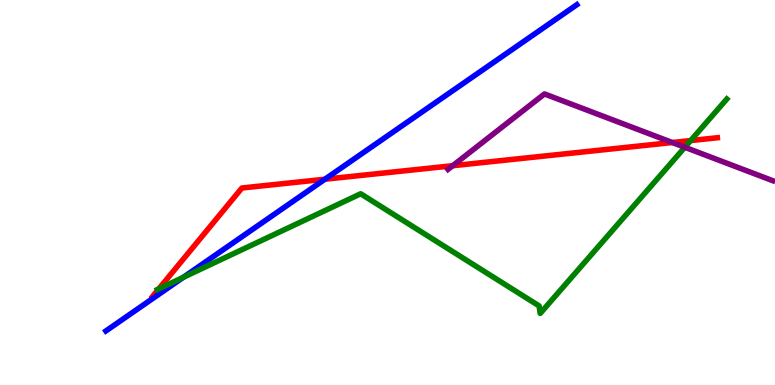[{'lines': ['blue', 'red'], 'intersections': [{'x': 4.19, 'y': 5.34}]}, {'lines': ['green', 'red'], 'intersections': [{'x': 2.05, 'y': 2.5}, {'x': 8.91, 'y': 6.35}]}, {'lines': ['purple', 'red'], 'intersections': [{'x': 5.84, 'y': 5.7}, {'x': 8.67, 'y': 6.3}]}, {'lines': ['blue', 'green'], 'intersections': [{'x': 2.37, 'y': 2.8}]}, {'lines': ['blue', 'purple'], 'intersections': []}, {'lines': ['green', 'purple'], 'intersections': [{'x': 8.84, 'y': 6.17}]}]